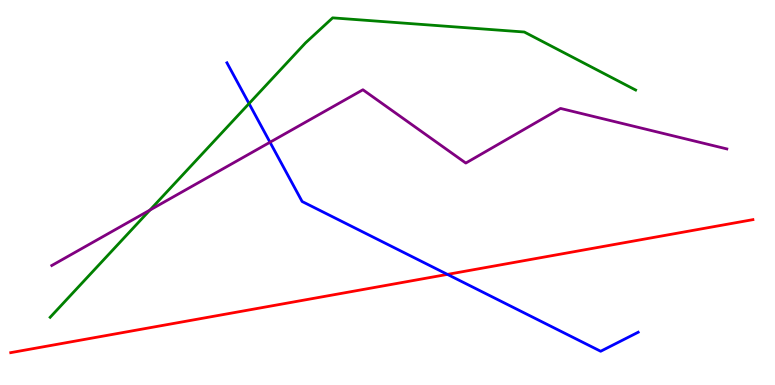[{'lines': ['blue', 'red'], 'intersections': [{'x': 5.77, 'y': 2.87}]}, {'lines': ['green', 'red'], 'intersections': []}, {'lines': ['purple', 'red'], 'intersections': []}, {'lines': ['blue', 'green'], 'intersections': [{'x': 3.21, 'y': 7.31}]}, {'lines': ['blue', 'purple'], 'intersections': [{'x': 3.48, 'y': 6.31}]}, {'lines': ['green', 'purple'], 'intersections': [{'x': 1.93, 'y': 4.54}]}]